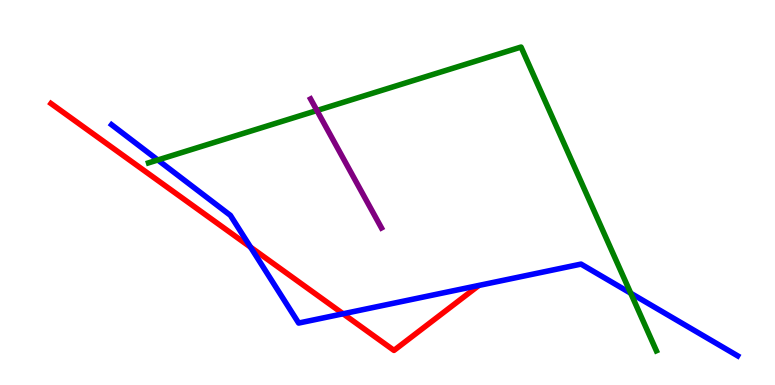[{'lines': ['blue', 'red'], 'intersections': [{'x': 3.23, 'y': 3.58}, {'x': 4.43, 'y': 1.85}]}, {'lines': ['green', 'red'], 'intersections': []}, {'lines': ['purple', 'red'], 'intersections': []}, {'lines': ['blue', 'green'], 'intersections': [{'x': 2.04, 'y': 5.84}, {'x': 8.14, 'y': 2.38}]}, {'lines': ['blue', 'purple'], 'intersections': []}, {'lines': ['green', 'purple'], 'intersections': [{'x': 4.09, 'y': 7.13}]}]